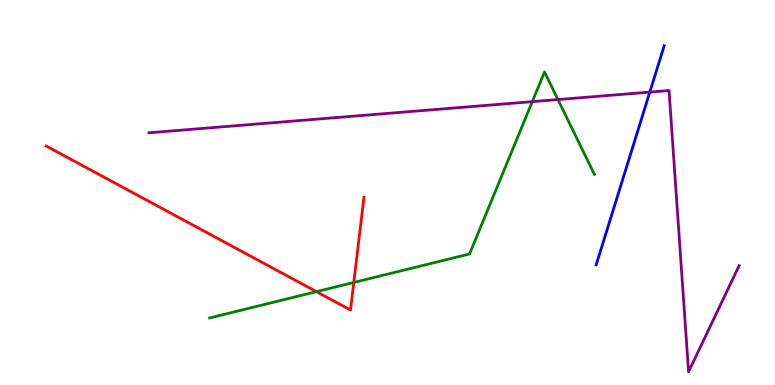[{'lines': ['blue', 'red'], 'intersections': []}, {'lines': ['green', 'red'], 'intersections': [{'x': 4.08, 'y': 2.42}, {'x': 4.56, 'y': 2.66}]}, {'lines': ['purple', 'red'], 'intersections': []}, {'lines': ['blue', 'green'], 'intersections': []}, {'lines': ['blue', 'purple'], 'intersections': [{'x': 8.38, 'y': 7.61}]}, {'lines': ['green', 'purple'], 'intersections': [{'x': 6.87, 'y': 7.36}, {'x': 7.2, 'y': 7.41}]}]